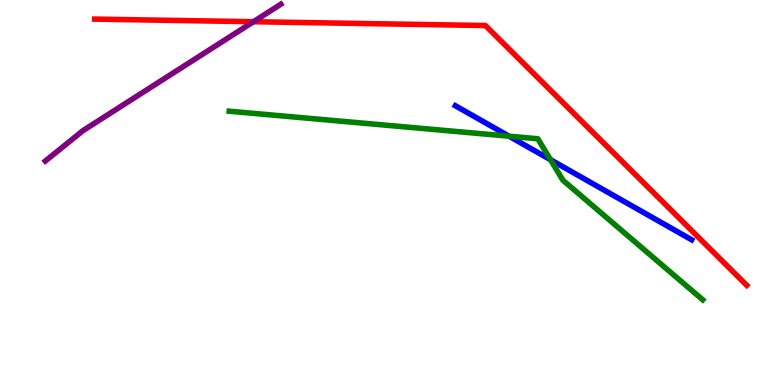[{'lines': ['blue', 'red'], 'intersections': []}, {'lines': ['green', 'red'], 'intersections': []}, {'lines': ['purple', 'red'], 'intersections': [{'x': 3.27, 'y': 9.44}]}, {'lines': ['blue', 'green'], 'intersections': [{'x': 6.57, 'y': 6.46}, {'x': 7.1, 'y': 5.85}]}, {'lines': ['blue', 'purple'], 'intersections': []}, {'lines': ['green', 'purple'], 'intersections': []}]